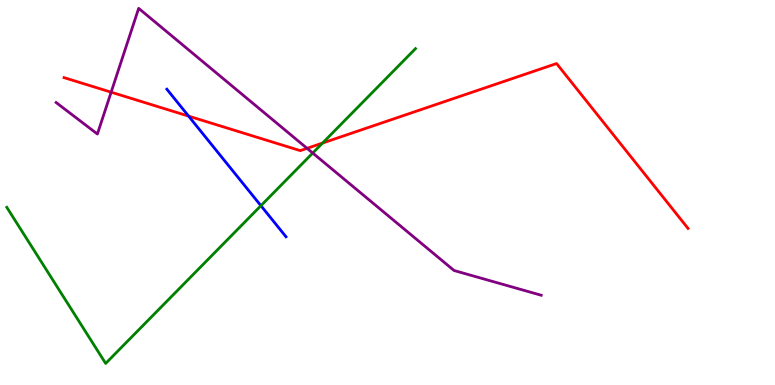[{'lines': ['blue', 'red'], 'intersections': [{'x': 2.43, 'y': 6.98}]}, {'lines': ['green', 'red'], 'intersections': [{'x': 4.16, 'y': 6.28}]}, {'lines': ['purple', 'red'], 'intersections': [{'x': 1.43, 'y': 7.61}, {'x': 3.96, 'y': 6.15}]}, {'lines': ['blue', 'green'], 'intersections': [{'x': 3.37, 'y': 4.66}]}, {'lines': ['blue', 'purple'], 'intersections': []}, {'lines': ['green', 'purple'], 'intersections': [{'x': 4.04, 'y': 6.02}]}]